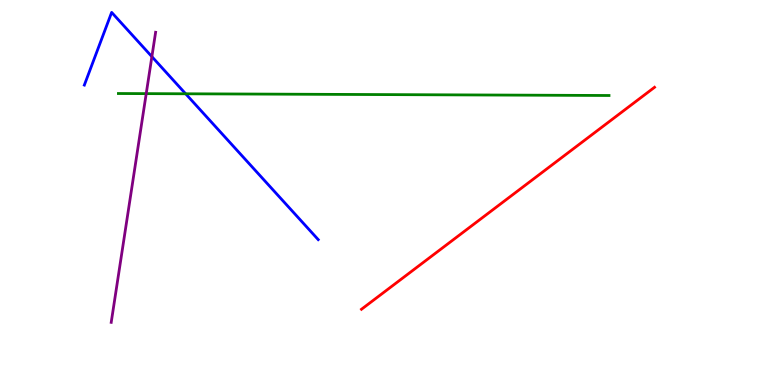[{'lines': ['blue', 'red'], 'intersections': []}, {'lines': ['green', 'red'], 'intersections': []}, {'lines': ['purple', 'red'], 'intersections': []}, {'lines': ['blue', 'green'], 'intersections': [{'x': 2.4, 'y': 7.56}]}, {'lines': ['blue', 'purple'], 'intersections': [{'x': 1.96, 'y': 8.53}]}, {'lines': ['green', 'purple'], 'intersections': [{'x': 1.89, 'y': 7.57}]}]